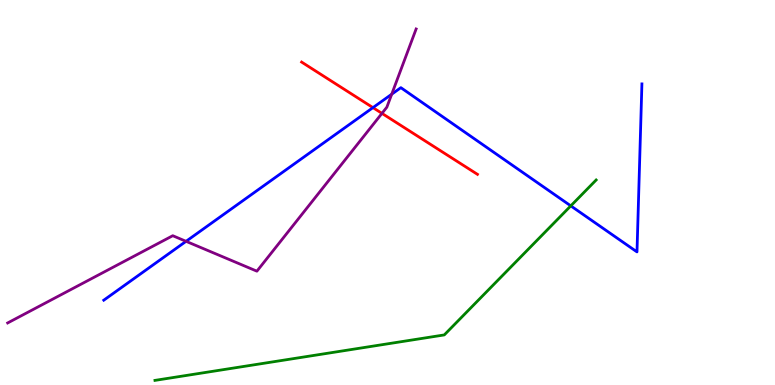[{'lines': ['blue', 'red'], 'intersections': [{'x': 4.81, 'y': 7.2}]}, {'lines': ['green', 'red'], 'intersections': []}, {'lines': ['purple', 'red'], 'intersections': [{'x': 4.93, 'y': 7.06}]}, {'lines': ['blue', 'green'], 'intersections': [{'x': 7.37, 'y': 4.65}]}, {'lines': ['blue', 'purple'], 'intersections': [{'x': 2.4, 'y': 3.73}, {'x': 5.05, 'y': 7.55}]}, {'lines': ['green', 'purple'], 'intersections': []}]